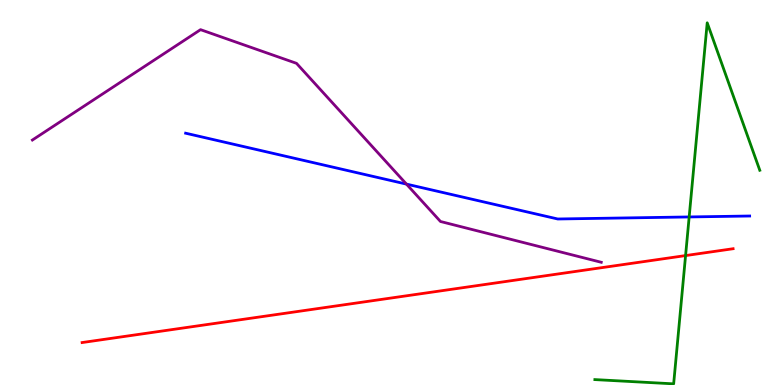[{'lines': ['blue', 'red'], 'intersections': []}, {'lines': ['green', 'red'], 'intersections': [{'x': 8.85, 'y': 3.36}]}, {'lines': ['purple', 'red'], 'intersections': []}, {'lines': ['blue', 'green'], 'intersections': [{'x': 8.89, 'y': 4.37}]}, {'lines': ['blue', 'purple'], 'intersections': [{'x': 5.24, 'y': 5.22}]}, {'lines': ['green', 'purple'], 'intersections': []}]